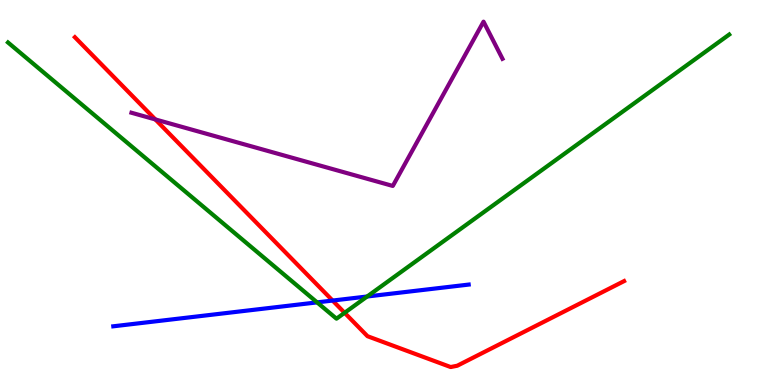[{'lines': ['blue', 'red'], 'intersections': [{'x': 4.29, 'y': 2.19}]}, {'lines': ['green', 'red'], 'intersections': [{'x': 4.45, 'y': 1.88}]}, {'lines': ['purple', 'red'], 'intersections': [{'x': 2.0, 'y': 6.9}]}, {'lines': ['blue', 'green'], 'intersections': [{'x': 4.09, 'y': 2.15}, {'x': 4.74, 'y': 2.3}]}, {'lines': ['blue', 'purple'], 'intersections': []}, {'lines': ['green', 'purple'], 'intersections': []}]